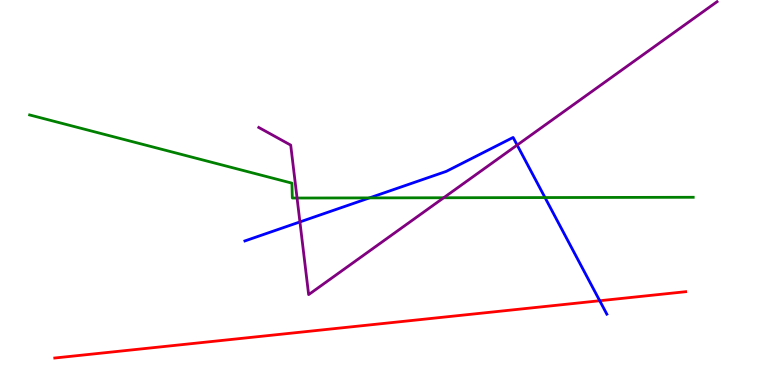[{'lines': ['blue', 'red'], 'intersections': [{'x': 7.74, 'y': 2.19}]}, {'lines': ['green', 'red'], 'intersections': []}, {'lines': ['purple', 'red'], 'intersections': []}, {'lines': ['blue', 'green'], 'intersections': [{'x': 4.77, 'y': 4.86}, {'x': 7.03, 'y': 4.87}]}, {'lines': ['blue', 'purple'], 'intersections': [{'x': 3.87, 'y': 4.24}, {'x': 6.67, 'y': 6.23}]}, {'lines': ['green', 'purple'], 'intersections': [{'x': 3.83, 'y': 4.86}, {'x': 5.73, 'y': 4.86}]}]